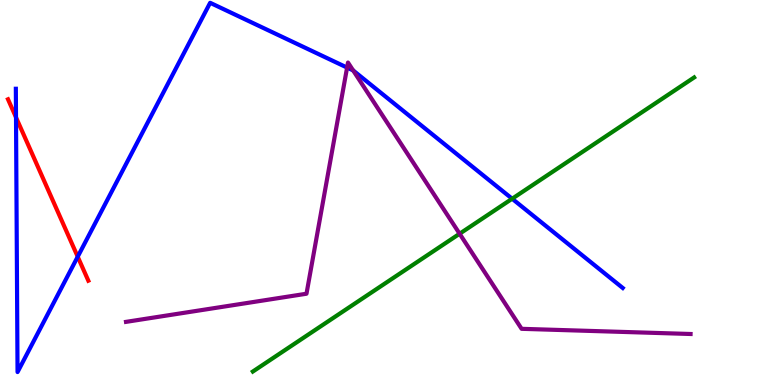[{'lines': ['blue', 'red'], 'intersections': [{'x': 0.207, 'y': 6.95}, {'x': 1.0, 'y': 3.33}]}, {'lines': ['green', 'red'], 'intersections': []}, {'lines': ['purple', 'red'], 'intersections': []}, {'lines': ['blue', 'green'], 'intersections': [{'x': 6.61, 'y': 4.84}]}, {'lines': ['blue', 'purple'], 'intersections': [{'x': 4.48, 'y': 8.24}, {'x': 4.56, 'y': 8.17}]}, {'lines': ['green', 'purple'], 'intersections': [{'x': 5.93, 'y': 3.93}]}]